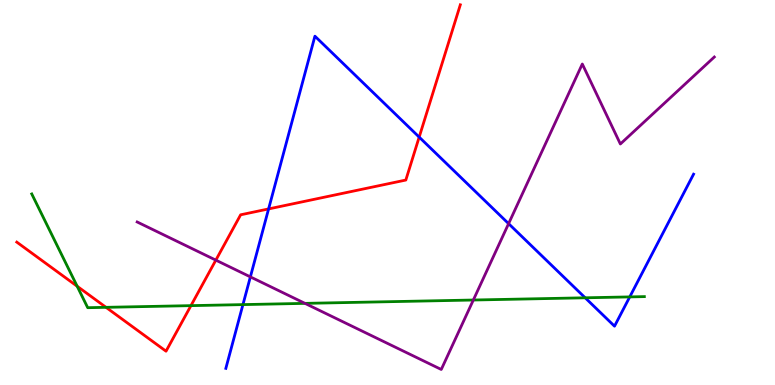[{'lines': ['blue', 'red'], 'intersections': [{'x': 3.47, 'y': 4.57}, {'x': 5.41, 'y': 6.44}]}, {'lines': ['green', 'red'], 'intersections': [{'x': 0.996, 'y': 2.57}, {'x': 1.37, 'y': 2.02}, {'x': 2.46, 'y': 2.06}]}, {'lines': ['purple', 'red'], 'intersections': [{'x': 2.79, 'y': 3.24}]}, {'lines': ['blue', 'green'], 'intersections': [{'x': 3.13, 'y': 2.09}, {'x': 7.55, 'y': 2.27}, {'x': 8.13, 'y': 2.29}]}, {'lines': ['blue', 'purple'], 'intersections': [{'x': 3.23, 'y': 2.81}, {'x': 6.56, 'y': 4.19}]}, {'lines': ['green', 'purple'], 'intersections': [{'x': 3.94, 'y': 2.12}, {'x': 6.11, 'y': 2.21}]}]